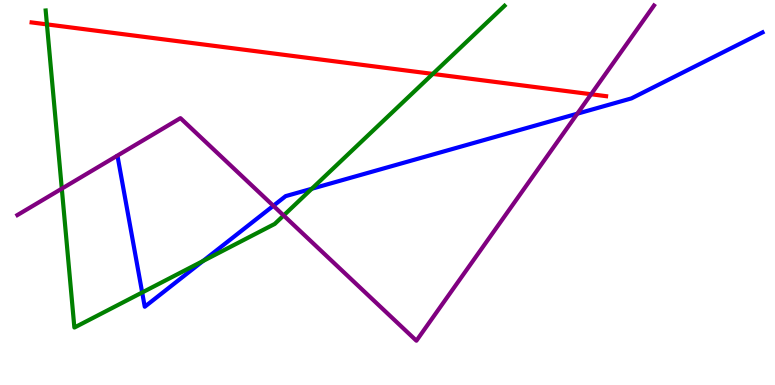[{'lines': ['blue', 'red'], 'intersections': []}, {'lines': ['green', 'red'], 'intersections': [{'x': 0.606, 'y': 9.37}, {'x': 5.58, 'y': 8.08}]}, {'lines': ['purple', 'red'], 'intersections': [{'x': 7.63, 'y': 7.55}]}, {'lines': ['blue', 'green'], 'intersections': [{'x': 1.83, 'y': 2.4}, {'x': 2.62, 'y': 3.22}, {'x': 4.02, 'y': 5.1}]}, {'lines': ['blue', 'purple'], 'intersections': [{'x': 3.53, 'y': 4.65}, {'x': 7.45, 'y': 7.05}]}, {'lines': ['green', 'purple'], 'intersections': [{'x': 0.797, 'y': 5.1}, {'x': 3.66, 'y': 4.4}]}]